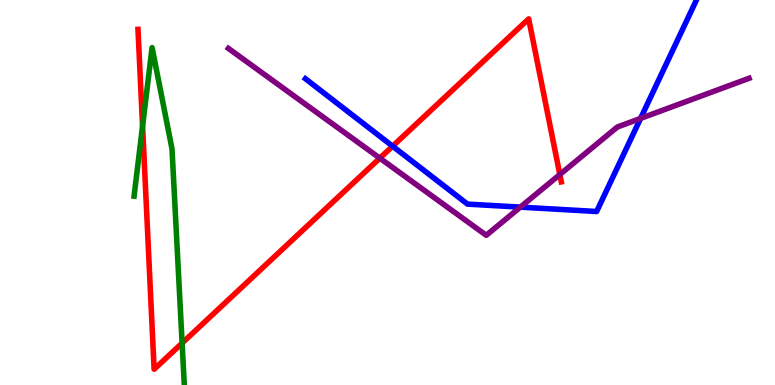[{'lines': ['blue', 'red'], 'intersections': [{'x': 5.07, 'y': 6.2}]}, {'lines': ['green', 'red'], 'intersections': [{'x': 1.84, 'y': 6.73}, {'x': 2.35, 'y': 1.09}]}, {'lines': ['purple', 'red'], 'intersections': [{'x': 4.9, 'y': 5.89}, {'x': 7.22, 'y': 5.47}]}, {'lines': ['blue', 'green'], 'intersections': []}, {'lines': ['blue', 'purple'], 'intersections': [{'x': 6.71, 'y': 4.62}, {'x': 8.27, 'y': 6.92}]}, {'lines': ['green', 'purple'], 'intersections': []}]